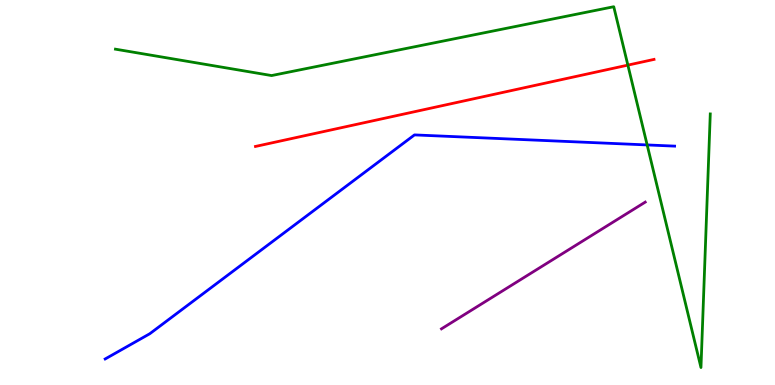[{'lines': ['blue', 'red'], 'intersections': []}, {'lines': ['green', 'red'], 'intersections': [{'x': 8.1, 'y': 8.31}]}, {'lines': ['purple', 'red'], 'intersections': []}, {'lines': ['blue', 'green'], 'intersections': [{'x': 8.35, 'y': 6.24}]}, {'lines': ['blue', 'purple'], 'intersections': []}, {'lines': ['green', 'purple'], 'intersections': []}]